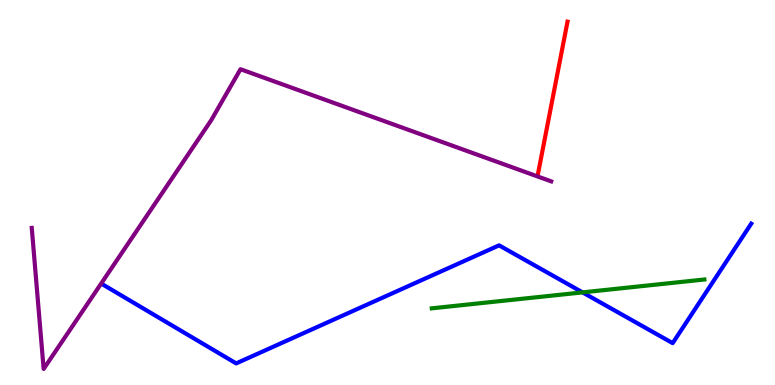[{'lines': ['blue', 'red'], 'intersections': []}, {'lines': ['green', 'red'], 'intersections': []}, {'lines': ['purple', 'red'], 'intersections': []}, {'lines': ['blue', 'green'], 'intersections': [{'x': 7.52, 'y': 2.41}]}, {'lines': ['blue', 'purple'], 'intersections': []}, {'lines': ['green', 'purple'], 'intersections': []}]